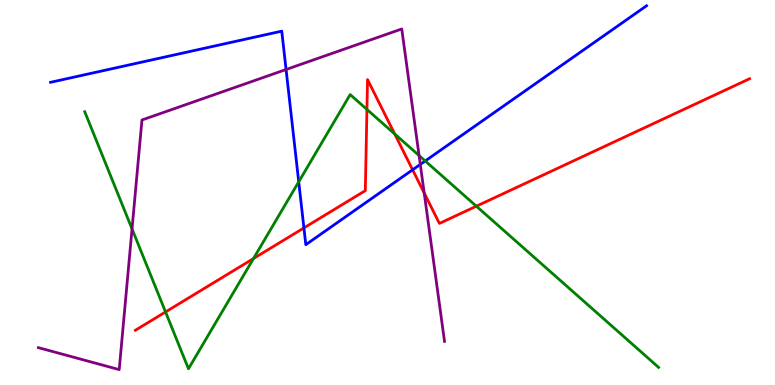[{'lines': ['blue', 'red'], 'intersections': [{'x': 3.92, 'y': 4.08}, {'x': 5.32, 'y': 5.59}]}, {'lines': ['green', 'red'], 'intersections': [{'x': 2.14, 'y': 1.9}, {'x': 3.27, 'y': 3.28}, {'x': 4.73, 'y': 7.16}, {'x': 5.09, 'y': 6.52}, {'x': 6.15, 'y': 4.64}]}, {'lines': ['purple', 'red'], 'intersections': [{'x': 5.47, 'y': 4.99}]}, {'lines': ['blue', 'green'], 'intersections': [{'x': 3.85, 'y': 5.28}, {'x': 5.49, 'y': 5.82}]}, {'lines': ['blue', 'purple'], 'intersections': [{'x': 3.69, 'y': 8.19}, {'x': 5.42, 'y': 5.73}]}, {'lines': ['green', 'purple'], 'intersections': [{'x': 1.7, 'y': 4.05}, {'x': 5.41, 'y': 5.96}]}]